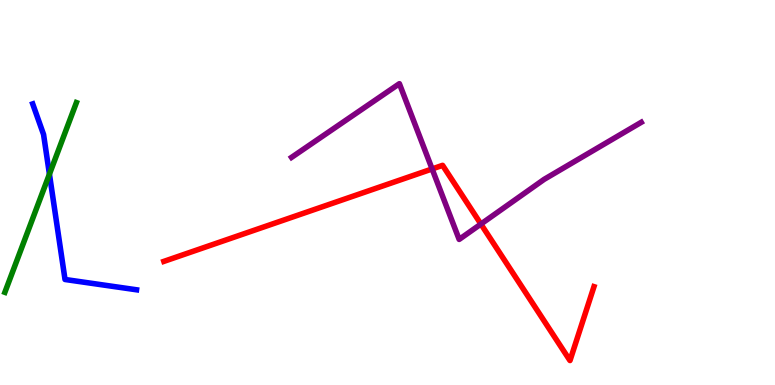[{'lines': ['blue', 'red'], 'intersections': []}, {'lines': ['green', 'red'], 'intersections': []}, {'lines': ['purple', 'red'], 'intersections': [{'x': 5.58, 'y': 5.61}, {'x': 6.21, 'y': 4.18}]}, {'lines': ['blue', 'green'], 'intersections': [{'x': 0.638, 'y': 5.48}]}, {'lines': ['blue', 'purple'], 'intersections': []}, {'lines': ['green', 'purple'], 'intersections': []}]